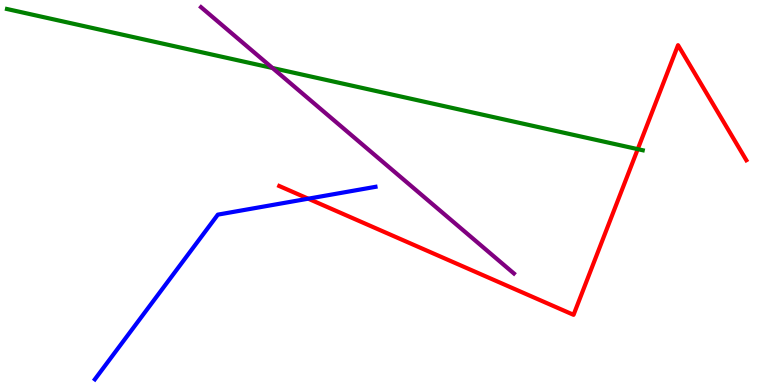[{'lines': ['blue', 'red'], 'intersections': [{'x': 3.98, 'y': 4.84}]}, {'lines': ['green', 'red'], 'intersections': [{'x': 8.23, 'y': 6.13}]}, {'lines': ['purple', 'red'], 'intersections': []}, {'lines': ['blue', 'green'], 'intersections': []}, {'lines': ['blue', 'purple'], 'intersections': []}, {'lines': ['green', 'purple'], 'intersections': [{'x': 3.52, 'y': 8.23}]}]